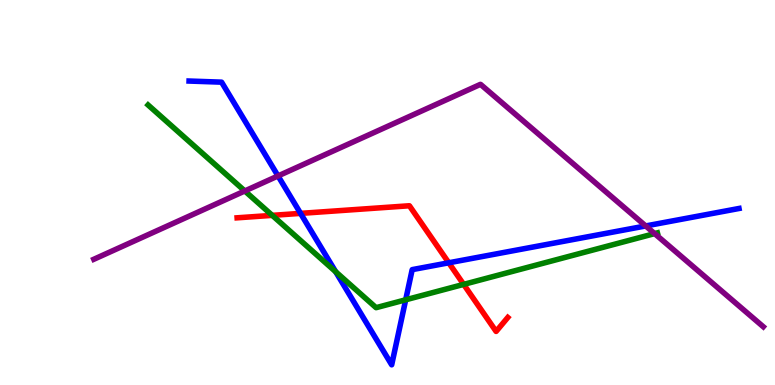[{'lines': ['blue', 'red'], 'intersections': [{'x': 3.88, 'y': 4.46}, {'x': 5.79, 'y': 3.17}]}, {'lines': ['green', 'red'], 'intersections': [{'x': 3.51, 'y': 4.41}, {'x': 5.98, 'y': 2.61}]}, {'lines': ['purple', 'red'], 'intersections': []}, {'lines': ['blue', 'green'], 'intersections': [{'x': 4.33, 'y': 2.94}, {'x': 5.23, 'y': 2.21}]}, {'lines': ['blue', 'purple'], 'intersections': [{'x': 3.59, 'y': 5.43}, {'x': 8.33, 'y': 4.13}]}, {'lines': ['green', 'purple'], 'intersections': [{'x': 3.16, 'y': 5.04}, {'x': 8.45, 'y': 3.93}]}]